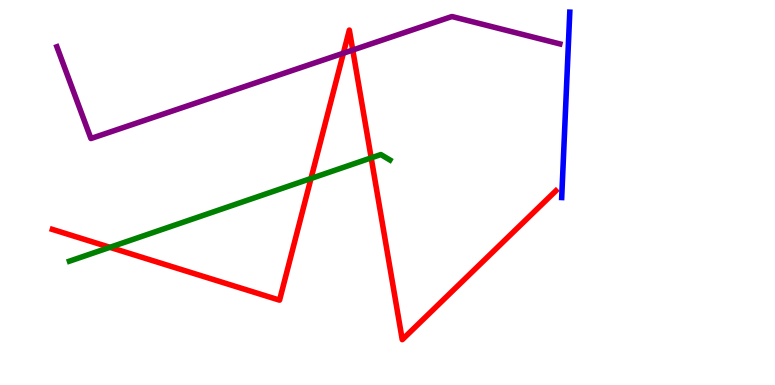[{'lines': ['blue', 'red'], 'intersections': []}, {'lines': ['green', 'red'], 'intersections': [{'x': 1.42, 'y': 3.58}, {'x': 4.01, 'y': 5.36}, {'x': 4.79, 'y': 5.9}]}, {'lines': ['purple', 'red'], 'intersections': [{'x': 4.43, 'y': 8.62}, {'x': 4.55, 'y': 8.7}]}, {'lines': ['blue', 'green'], 'intersections': []}, {'lines': ['blue', 'purple'], 'intersections': []}, {'lines': ['green', 'purple'], 'intersections': []}]